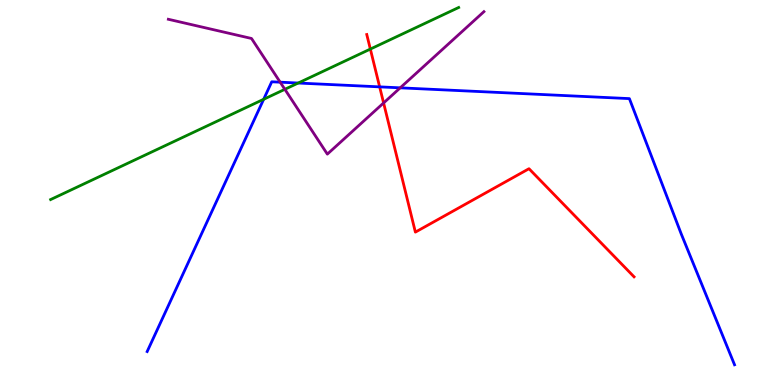[{'lines': ['blue', 'red'], 'intersections': [{'x': 4.9, 'y': 7.74}]}, {'lines': ['green', 'red'], 'intersections': [{'x': 4.78, 'y': 8.73}]}, {'lines': ['purple', 'red'], 'intersections': [{'x': 4.95, 'y': 7.33}]}, {'lines': ['blue', 'green'], 'intersections': [{'x': 3.4, 'y': 7.42}, {'x': 3.85, 'y': 7.84}]}, {'lines': ['blue', 'purple'], 'intersections': [{'x': 3.62, 'y': 7.87}, {'x': 5.16, 'y': 7.72}]}, {'lines': ['green', 'purple'], 'intersections': [{'x': 3.68, 'y': 7.68}]}]